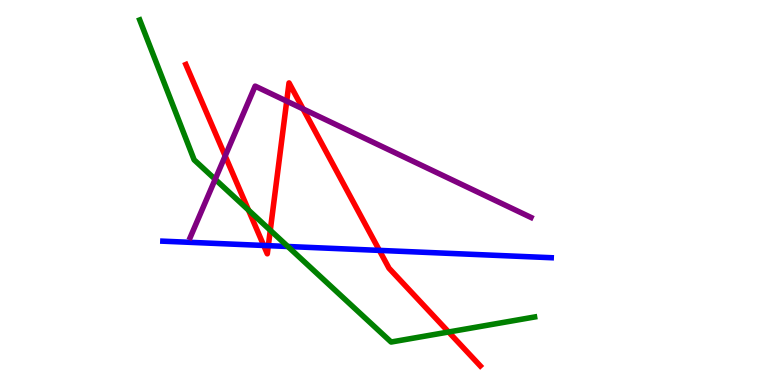[{'lines': ['blue', 'red'], 'intersections': [{'x': 3.4, 'y': 3.62}, {'x': 3.46, 'y': 3.62}, {'x': 4.9, 'y': 3.5}]}, {'lines': ['green', 'red'], 'intersections': [{'x': 3.21, 'y': 4.54}, {'x': 3.49, 'y': 4.02}, {'x': 5.79, 'y': 1.38}]}, {'lines': ['purple', 'red'], 'intersections': [{'x': 2.91, 'y': 5.95}, {'x': 3.7, 'y': 7.37}, {'x': 3.91, 'y': 7.17}]}, {'lines': ['blue', 'green'], 'intersections': [{'x': 3.71, 'y': 3.6}]}, {'lines': ['blue', 'purple'], 'intersections': []}, {'lines': ['green', 'purple'], 'intersections': [{'x': 2.78, 'y': 5.34}]}]